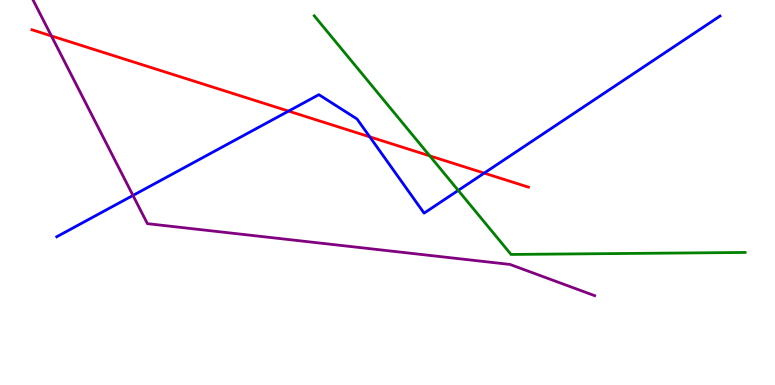[{'lines': ['blue', 'red'], 'intersections': [{'x': 3.72, 'y': 7.11}, {'x': 4.77, 'y': 6.45}, {'x': 6.25, 'y': 5.5}]}, {'lines': ['green', 'red'], 'intersections': [{'x': 5.55, 'y': 5.95}]}, {'lines': ['purple', 'red'], 'intersections': [{'x': 0.663, 'y': 9.07}]}, {'lines': ['blue', 'green'], 'intersections': [{'x': 5.91, 'y': 5.05}]}, {'lines': ['blue', 'purple'], 'intersections': [{'x': 1.72, 'y': 4.92}]}, {'lines': ['green', 'purple'], 'intersections': []}]